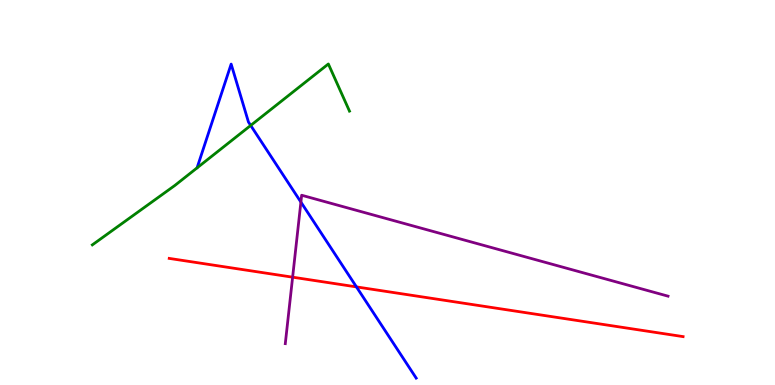[{'lines': ['blue', 'red'], 'intersections': [{'x': 4.6, 'y': 2.55}]}, {'lines': ['green', 'red'], 'intersections': []}, {'lines': ['purple', 'red'], 'intersections': [{'x': 3.78, 'y': 2.8}]}, {'lines': ['blue', 'green'], 'intersections': [{'x': 3.23, 'y': 6.74}]}, {'lines': ['blue', 'purple'], 'intersections': [{'x': 3.88, 'y': 4.75}]}, {'lines': ['green', 'purple'], 'intersections': []}]